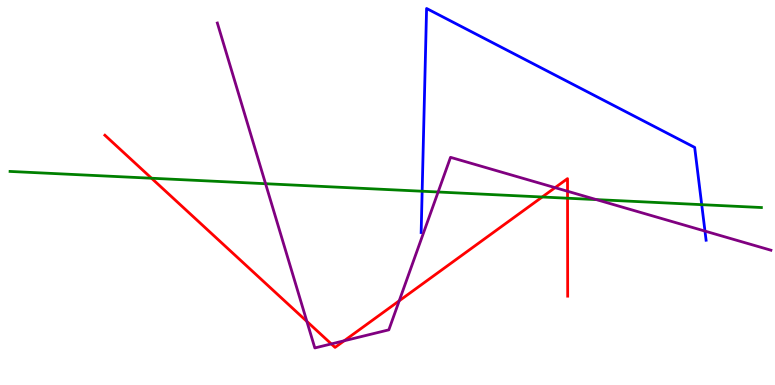[{'lines': ['blue', 'red'], 'intersections': []}, {'lines': ['green', 'red'], 'intersections': [{'x': 1.96, 'y': 5.37}, {'x': 7.0, 'y': 4.88}, {'x': 7.32, 'y': 4.85}]}, {'lines': ['purple', 'red'], 'intersections': [{'x': 3.96, 'y': 1.65}, {'x': 4.27, 'y': 1.07}, {'x': 4.44, 'y': 1.15}, {'x': 5.15, 'y': 2.19}, {'x': 7.16, 'y': 5.13}, {'x': 7.32, 'y': 5.03}]}, {'lines': ['blue', 'green'], 'intersections': [{'x': 5.45, 'y': 5.03}, {'x': 9.05, 'y': 4.68}]}, {'lines': ['blue', 'purple'], 'intersections': [{'x': 9.1, 'y': 4.0}]}, {'lines': ['green', 'purple'], 'intersections': [{'x': 3.43, 'y': 5.23}, {'x': 5.65, 'y': 5.01}, {'x': 7.69, 'y': 4.82}]}]